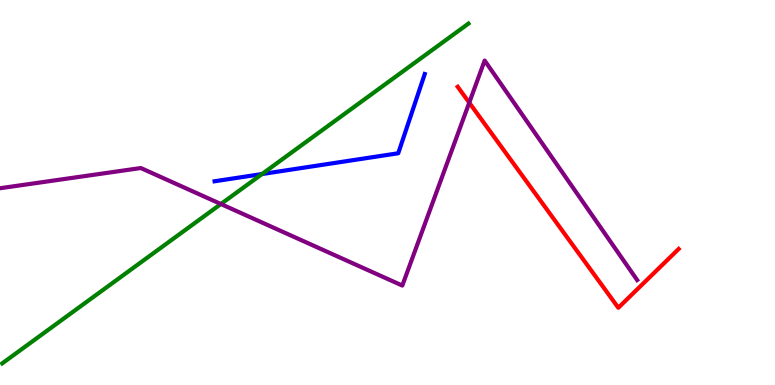[{'lines': ['blue', 'red'], 'intersections': []}, {'lines': ['green', 'red'], 'intersections': []}, {'lines': ['purple', 'red'], 'intersections': [{'x': 6.05, 'y': 7.33}]}, {'lines': ['blue', 'green'], 'intersections': [{'x': 3.38, 'y': 5.48}]}, {'lines': ['blue', 'purple'], 'intersections': []}, {'lines': ['green', 'purple'], 'intersections': [{'x': 2.85, 'y': 4.7}]}]